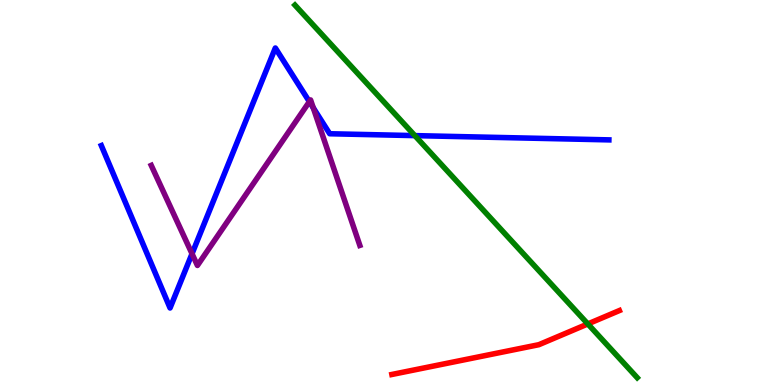[{'lines': ['blue', 'red'], 'intersections': []}, {'lines': ['green', 'red'], 'intersections': [{'x': 7.58, 'y': 1.59}]}, {'lines': ['purple', 'red'], 'intersections': []}, {'lines': ['blue', 'green'], 'intersections': [{'x': 5.35, 'y': 6.48}]}, {'lines': ['blue', 'purple'], 'intersections': [{'x': 2.48, 'y': 3.41}, {'x': 3.99, 'y': 7.36}, {'x': 4.04, 'y': 7.2}]}, {'lines': ['green', 'purple'], 'intersections': []}]